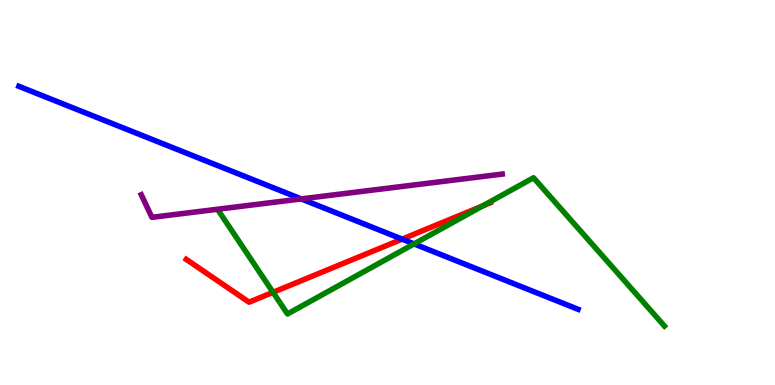[{'lines': ['blue', 'red'], 'intersections': [{'x': 5.19, 'y': 3.79}]}, {'lines': ['green', 'red'], 'intersections': [{'x': 3.52, 'y': 2.41}, {'x': 6.23, 'y': 4.65}]}, {'lines': ['purple', 'red'], 'intersections': []}, {'lines': ['blue', 'green'], 'intersections': [{'x': 5.34, 'y': 3.67}]}, {'lines': ['blue', 'purple'], 'intersections': [{'x': 3.89, 'y': 4.83}]}, {'lines': ['green', 'purple'], 'intersections': []}]